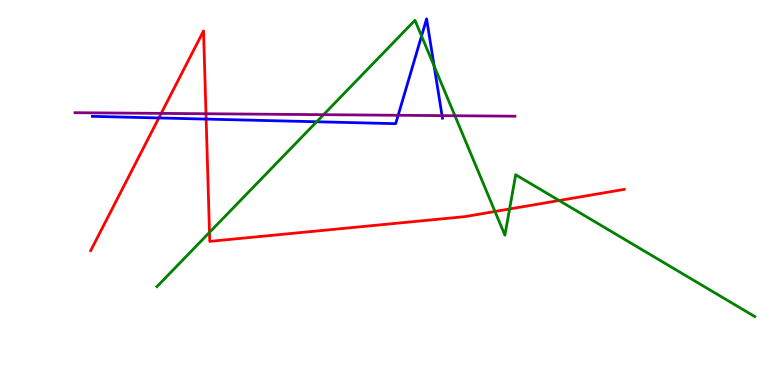[{'lines': ['blue', 'red'], 'intersections': [{'x': 2.05, 'y': 6.94}, {'x': 2.66, 'y': 6.91}]}, {'lines': ['green', 'red'], 'intersections': [{'x': 2.7, 'y': 3.96}, {'x': 6.39, 'y': 4.51}, {'x': 6.58, 'y': 4.57}, {'x': 7.21, 'y': 4.79}]}, {'lines': ['purple', 'red'], 'intersections': [{'x': 2.08, 'y': 7.05}, {'x': 2.66, 'y': 7.05}]}, {'lines': ['blue', 'green'], 'intersections': [{'x': 4.09, 'y': 6.84}, {'x': 5.44, 'y': 9.06}, {'x': 5.6, 'y': 8.28}]}, {'lines': ['blue', 'purple'], 'intersections': [{'x': 5.14, 'y': 7.01}, {'x': 5.7, 'y': 7.0}]}, {'lines': ['green', 'purple'], 'intersections': [{'x': 4.17, 'y': 7.02}, {'x': 5.87, 'y': 6.99}]}]